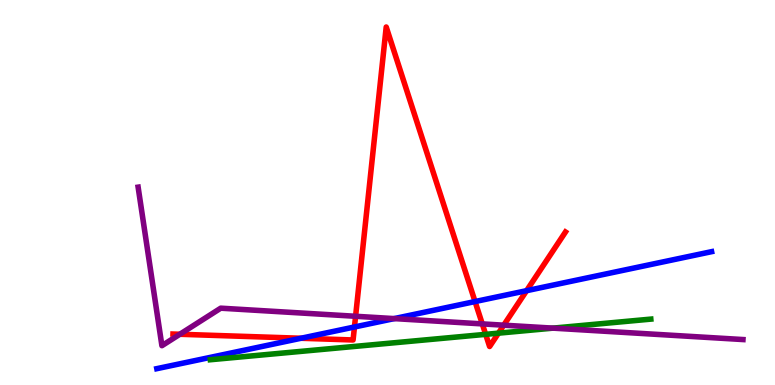[{'lines': ['blue', 'red'], 'intersections': [{'x': 3.88, 'y': 1.21}, {'x': 4.57, 'y': 1.51}, {'x': 6.13, 'y': 2.17}, {'x': 6.79, 'y': 2.45}]}, {'lines': ['green', 'red'], 'intersections': [{'x': 6.27, 'y': 1.32}, {'x': 6.43, 'y': 1.35}]}, {'lines': ['purple', 'red'], 'intersections': [{'x': 2.32, 'y': 1.32}, {'x': 4.59, 'y': 1.78}, {'x': 6.22, 'y': 1.59}, {'x': 6.5, 'y': 1.55}]}, {'lines': ['blue', 'green'], 'intersections': []}, {'lines': ['blue', 'purple'], 'intersections': [{'x': 5.09, 'y': 1.72}]}, {'lines': ['green', 'purple'], 'intersections': [{'x': 7.14, 'y': 1.48}]}]